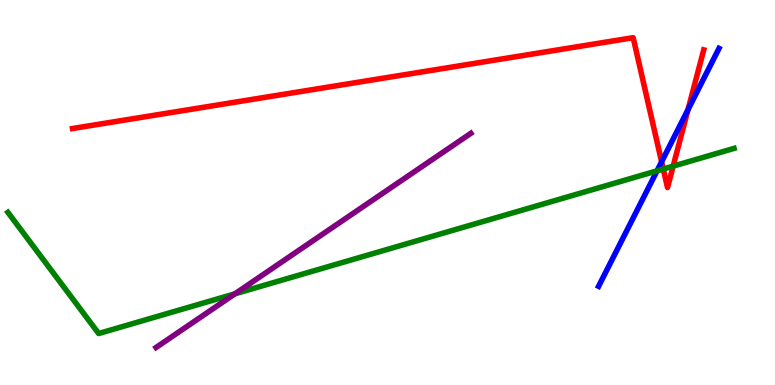[{'lines': ['blue', 'red'], 'intersections': [{'x': 8.54, 'y': 5.8}, {'x': 8.88, 'y': 7.15}]}, {'lines': ['green', 'red'], 'intersections': [{'x': 8.56, 'y': 5.61}, {'x': 8.69, 'y': 5.68}]}, {'lines': ['purple', 'red'], 'intersections': []}, {'lines': ['blue', 'green'], 'intersections': [{'x': 8.48, 'y': 5.56}]}, {'lines': ['blue', 'purple'], 'intersections': []}, {'lines': ['green', 'purple'], 'intersections': [{'x': 3.03, 'y': 2.37}]}]